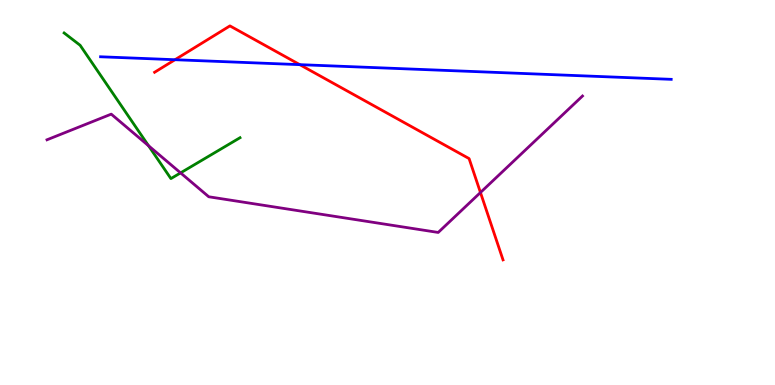[{'lines': ['blue', 'red'], 'intersections': [{'x': 2.26, 'y': 8.45}, {'x': 3.87, 'y': 8.32}]}, {'lines': ['green', 'red'], 'intersections': []}, {'lines': ['purple', 'red'], 'intersections': [{'x': 6.2, 'y': 5.0}]}, {'lines': ['blue', 'green'], 'intersections': []}, {'lines': ['blue', 'purple'], 'intersections': []}, {'lines': ['green', 'purple'], 'intersections': [{'x': 1.92, 'y': 6.21}, {'x': 2.33, 'y': 5.51}]}]